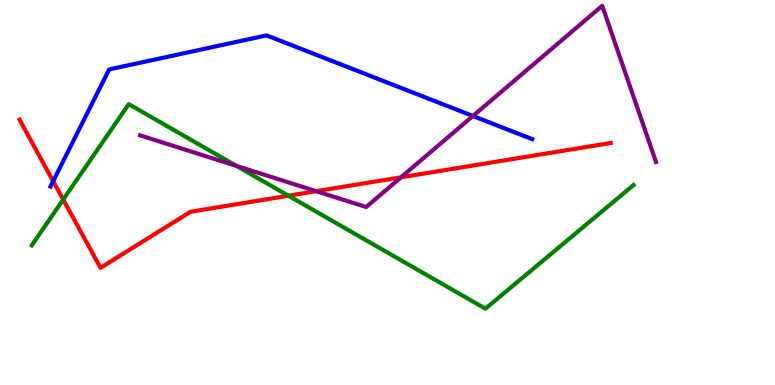[{'lines': ['blue', 'red'], 'intersections': [{'x': 0.686, 'y': 5.29}]}, {'lines': ['green', 'red'], 'intersections': [{'x': 0.815, 'y': 4.82}, {'x': 3.72, 'y': 4.92}]}, {'lines': ['purple', 'red'], 'intersections': [{'x': 4.08, 'y': 5.03}, {'x': 5.17, 'y': 5.39}]}, {'lines': ['blue', 'green'], 'intersections': []}, {'lines': ['blue', 'purple'], 'intersections': [{'x': 6.1, 'y': 6.99}]}, {'lines': ['green', 'purple'], 'intersections': [{'x': 3.05, 'y': 5.69}]}]